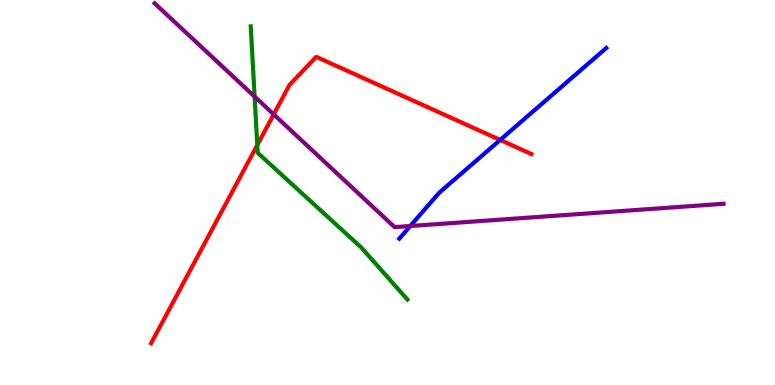[{'lines': ['blue', 'red'], 'intersections': [{'x': 6.45, 'y': 6.37}]}, {'lines': ['green', 'red'], 'intersections': [{'x': 3.32, 'y': 6.23}]}, {'lines': ['purple', 'red'], 'intersections': [{'x': 3.53, 'y': 7.03}]}, {'lines': ['blue', 'green'], 'intersections': []}, {'lines': ['blue', 'purple'], 'intersections': [{'x': 5.29, 'y': 4.13}]}, {'lines': ['green', 'purple'], 'intersections': [{'x': 3.29, 'y': 7.49}]}]